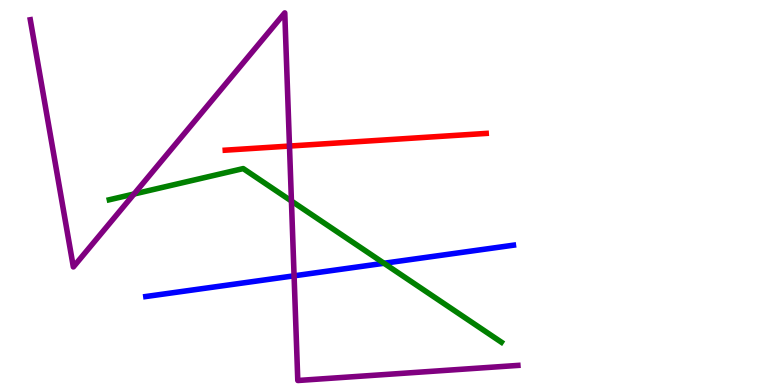[{'lines': ['blue', 'red'], 'intersections': []}, {'lines': ['green', 'red'], 'intersections': []}, {'lines': ['purple', 'red'], 'intersections': [{'x': 3.74, 'y': 6.21}]}, {'lines': ['blue', 'green'], 'intersections': [{'x': 4.95, 'y': 3.16}]}, {'lines': ['blue', 'purple'], 'intersections': [{'x': 3.79, 'y': 2.84}]}, {'lines': ['green', 'purple'], 'intersections': [{'x': 1.73, 'y': 4.96}, {'x': 3.76, 'y': 4.78}]}]